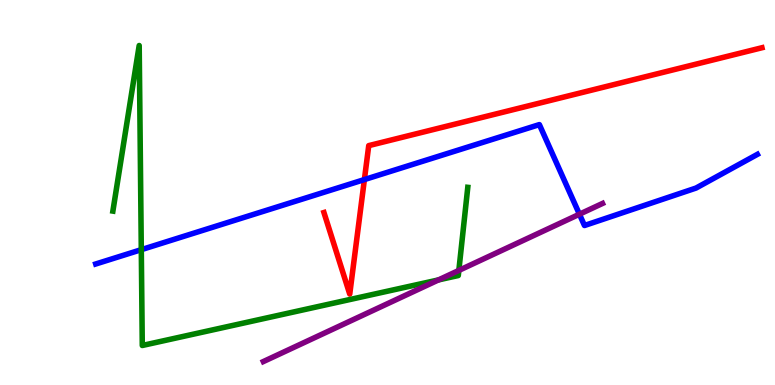[{'lines': ['blue', 'red'], 'intersections': [{'x': 4.7, 'y': 5.34}]}, {'lines': ['green', 'red'], 'intersections': []}, {'lines': ['purple', 'red'], 'intersections': []}, {'lines': ['blue', 'green'], 'intersections': [{'x': 1.82, 'y': 3.52}]}, {'lines': ['blue', 'purple'], 'intersections': [{'x': 7.48, 'y': 4.44}]}, {'lines': ['green', 'purple'], 'intersections': [{'x': 5.66, 'y': 2.73}, {'x': 5.92, 'y': 2.98}]}]